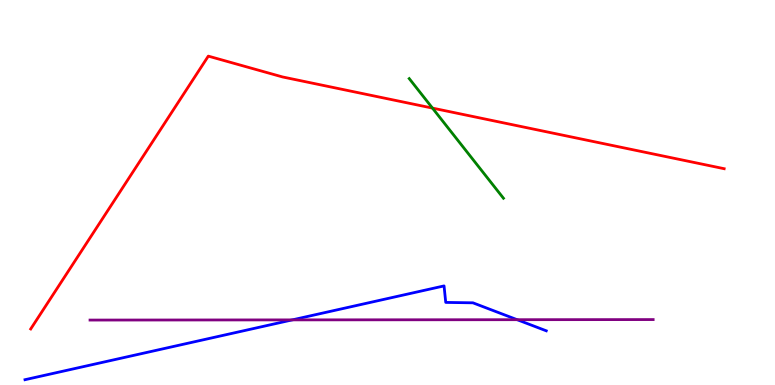[{'lines': ['blue', 'red'], 'intersections': []}, {'lines': ['green', 'red'], 'intersections': [{'x': 5.58, 'y': 7.19}]}, {'lines': ['purple', 'red'], 'intersections': []}, {'lines': ['blue', 'green'], 'intersections': []}, {'lines': ['blue', 'purple'], 'intersections': [{'x': 3.77, 'y': 1.69}, {'x': 6.67, 'y': 1.7}]}, {'lines': ['green', 'purple'], 'intersections': []}]